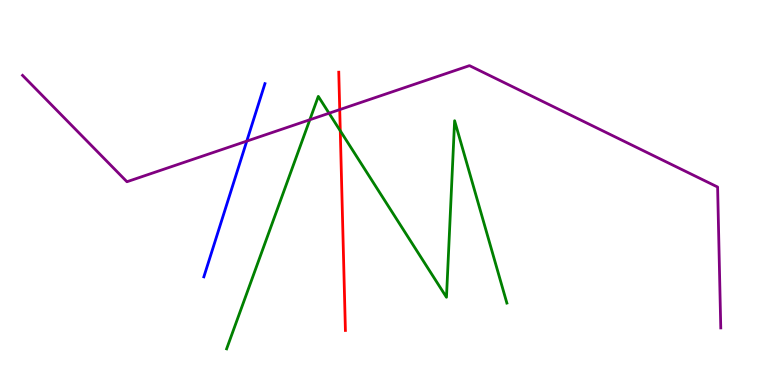[{'lines': ['blue', 'red'], 'intersections': []}, {'lines': ['green', 'red'], 'intersections': [{'x': 4.39, 'y': 6.6}]}, {'lines': ['purple', 'red'], 'intersections': [{'x': 4.38, 'y': 7.15}]}, {'lines': ['blue', 'green'], 'intersections': []}, {'lines': ['blue', 'purple'], 'intersections': [{'x': 3.18, 'y': 6.33}]}, {'lines': ['green', 'purple'], 'intersections': [{'x': 4.0, 'y': 6.89}, {'x': 4.25, 'y': 7.06}]}]